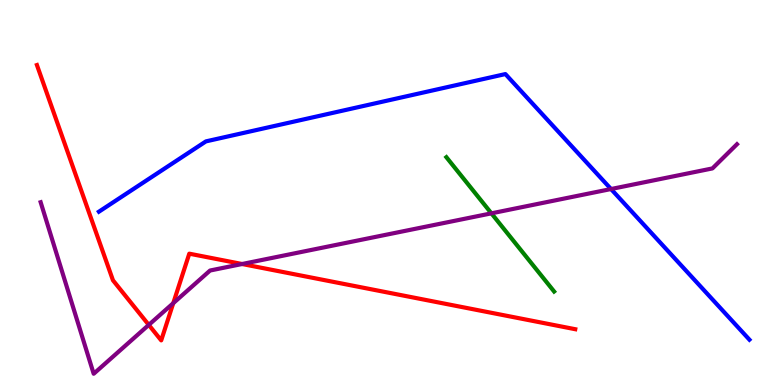[{'lines': ['blue', 'red'], 'intersections': []}, {'lines': ['green', 'red'], 'intersections': []}, {'lines': ['purple', 'red'], 'intersections': [{'x': 1.92, 'y': 1.56}, {'x': 2.24, 'y': 2.13}, {'x': 3.12, 'y': 3.14}]}, {'lines': ['blue', 'green'], 'intersections': []}, {'lines': ['blue', 'purple'], 'intersections': [{'x': 7.88, 'y': 5.09}]}, {'lines': ['green', 'purple'], 'intersections': [{'x': 6.34, 'y': 4.46}]}]